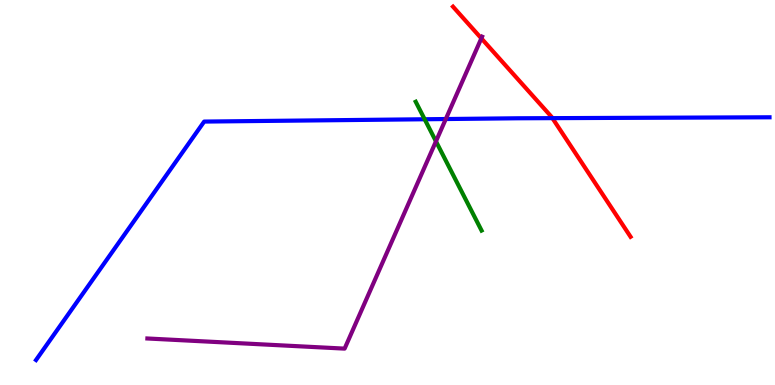[{'lines': ['blue', 'red'], 'intersections': [{'x': 7.13, 'y': 6.93}]}, {'lines': ['green', 'red'], 'intersections': []}, {'lines': ['purple', 'red'], 'intersections': [{'x': 6.21, 'y': 9.0}]}, {'lines': ['blue', 'green'], 'intersections': [{'x': 5.48, 'y': 6.9}]}, {'lines': ['blue', 'purple'], 'intersections': [{'x': 5.75, 'y': 6.91}]}, {'lines': ['green', 'purple'], 'intersections': [{'x': 5.63, 'y': 6.33}]}]